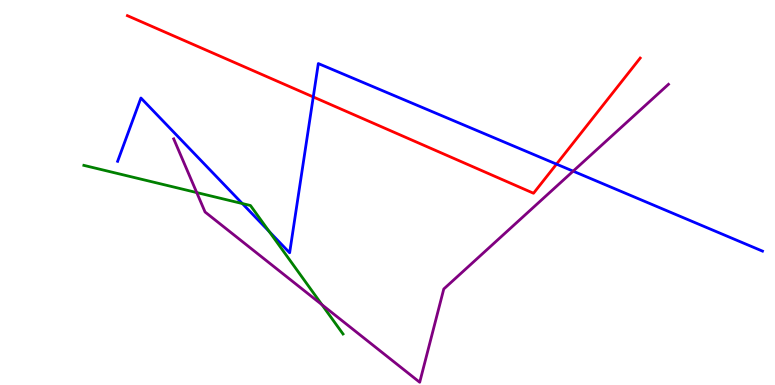[{'lines': ['blue', 'red'], 'intersections': [{'x': 4.04, 'y': 7.48}, {'x': 7.18, 'y': 5.74}]}, {'lines': ['green', 'red'], 'intersections': []}, {'lines': ['purple', 'red'], 'intersections': []}, {'lines': ['blue', 'green'], 'intersections': [{'x': 3.13, 'y': 4.71}, {'x': 3.47, 'y': 3.99}]}, {'lines': ['blue', 'purple'], 'intersections': [{'x': 7.4, 'y': 5.55}]}, {'lines': ['green', 'purple'], 'intersections': [{'x': 2.54, 'y': 5.0}, {'x': 4.15, 'y': 2.09}]}]